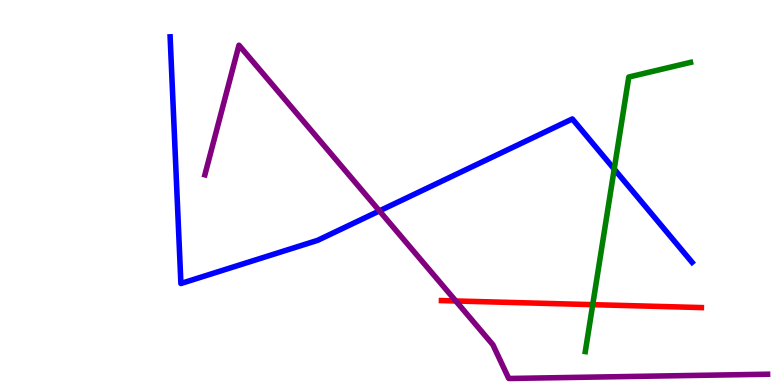[{'lines': ['blue', 'red'], 'intersections': []}, {'lines': ['green', 'red'], 'intersections': [{'x': 7.65, 'y': 2.09}]}, {'lines': ['purple', 'red'], 'intersections': [{'x': 5.88, 'y': 2.18}]}, {'lines': ['blue', 'green'], 'intersections': [{'x': 7.93, 'y': 5.61}]}, {'lines': ['blue', 'purple'], 'intersections': [{'x': 4.9, 'y': 4.52}]}, {'lines': ['green', 'purple'], 'intersections': []}]